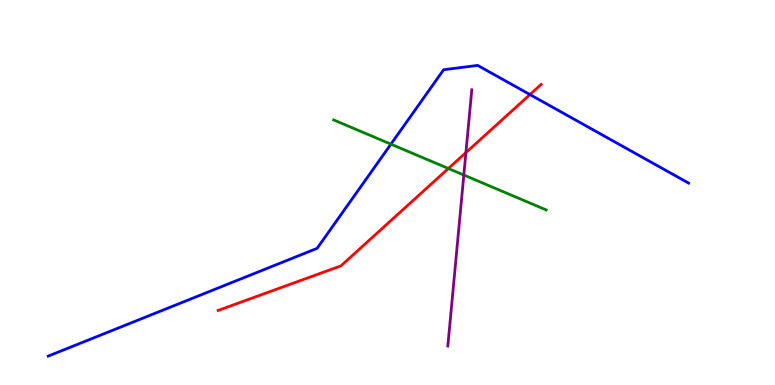[{'lines': ['blue', 'red'], 'intersections': [{'x': 6.84, 'y': 7.54}]}, {'lines': ['green', 'red'], 'intersections': [{'x': 5.79, 'y': 5.62}]}, {'lines': ['purple', 'red'], 'intersections': [{'x': 6.01, 'y': 6.04}]}, {'lines': ['blue', 'green'], 'intersections': [{'x': 5.04, 'y': 6.26}]}, {'lines': ['blue', 'purple'], 'intersections': []}, {'lines': ['green', 'purple'], 'intersections': [{'x': 5.98, 'y': 5.45}]}]